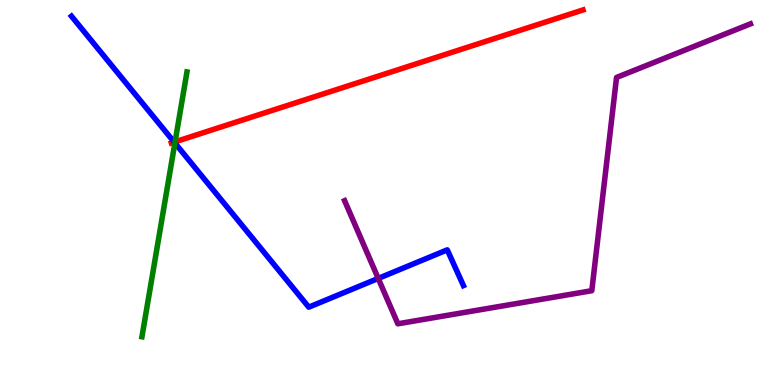[{'lines': ['blue', 'red'], 'intersections': [{'x': 2.25, 'y': 6.31}]}, {'lines': ['green', 'red'], 'intersections': [{'x': 2.26, 'y': 6.32}]}, {'lines': ['purple', 'red'], 'intersections': []}, {'lines': ['blue', 'green'], 'intersections': [{'x': 2.26, 'y': 6.29}]}, {'lines': ['blue', 'purple'], 'intersections': [{'x': 4.88, 'y': 2.77}]}, {'lines': ['green', 'purple'], 'intersections': []}]